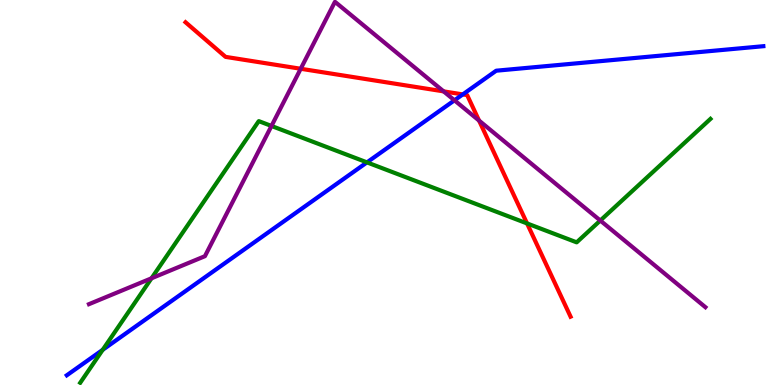[{'lines': ['blue', 'red'], 'intersections': [{'x': 5.97, 'y': 7.55}]}, {'lines': ['green', 'red'], 'intersections': [{'x': 6.8, 'y': 4.2}]}, {'lines': ['purple', 'red'], 'intersections': [{'x': 3.88, 'y': 8.21}, {'x': 5.72, 'y': 7.63}, {'x': 6.18, 'y': 6.87}]}, {'lines': ['blue', 'green'], 'intersections': [{'x': 1.33, 'y': 0.914}, {'x': 4.74, 'y': 5.78}]}, {'lines': ['blue', 'purple'], 'intersections': [{'x': 5.86, 'y': 7.39}]}, {'lines': ['green', 'purple'], 'intersections': [{'x': 1.96, 'y': 2.77}, {'x': 3.5, 'y': 6.73}, {'x': 7.75, 'y': 4.27}]}]